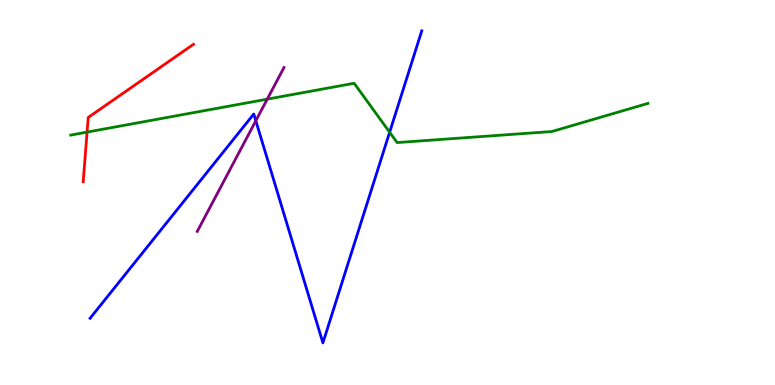[{'lines': ['blue', 'red'], 'intersections': []}, {'lines': ['green', 'red'], 'intersections': [{'x': 1.12, 'y': 6.57}]}, {'lines': ['purple', 'red'], 'intersections': []}, {'lines': ['blue', 'green'], 'intersections': [{'x': 5.03, 'y': 6.57}]}, {'lines': ['blue', 'purple'], 'intersections': [{'x': 3.3, 'y': 6.86}]}, {'lines': ['green', 'purple'], 'intersections': [{'x': 3.45, 'y': 7.42}]}]